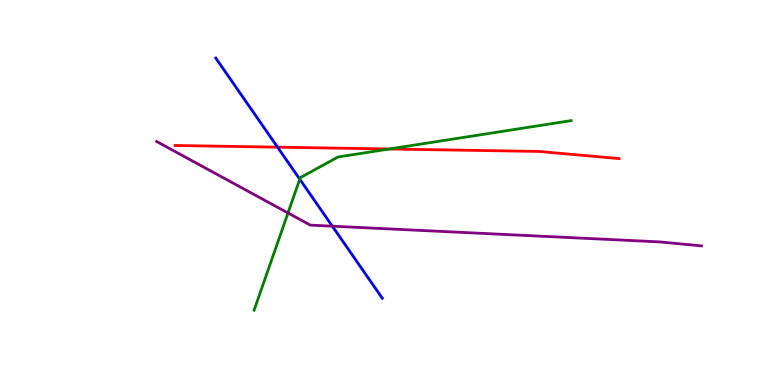[{'lines': ['blue', 'red'], 'intersections': [{'x': 3.58, 'y': 6.18}]}, {'lines': ['green', 'red'], 'intersections': [{'x': 5.02, 'y': 6.13}]}, {'lines': ['purple', 'red'], 'intersections': []}, {'lines': ['blue', 'green'], 'intersections': [{'x': 3.87, 'y': 5.35}]}, {'lines': ['blue', 'purple'], 'intersections': [{'x': 4.29, 'y': 4.13}]}, {'lines': ['green', 'purple'], 'intersections': [{'x': 3.72, 'y': 4.47}]}]